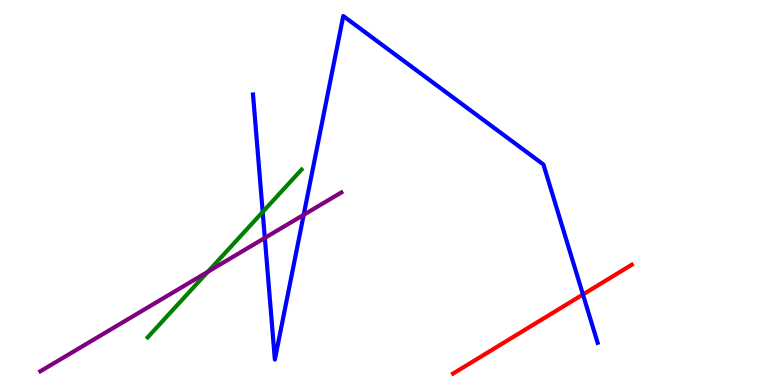[{'lines': ['blue', 'red'], 'intersections': [{'x': 7.52, 'y': 2.35}]}, {'lines': ['green', 'red'], 'intersections': []}, {'lines': ['purple', 'red'], 'intersections': []}, {'lines': ['blue', 'green'], 'intersections': [{'x': 3.39, 'y': 4.49}]}, {'lines': ['blue', 'purple'], 'intersections': [{'x': 3.42, 'y': 3.82}, {'x': 3.92, 'y': 4.42}]}, {'lines': ['green', 'purple'], 'intersections': [{'x': 2.68, 'y': 2.94}]}]